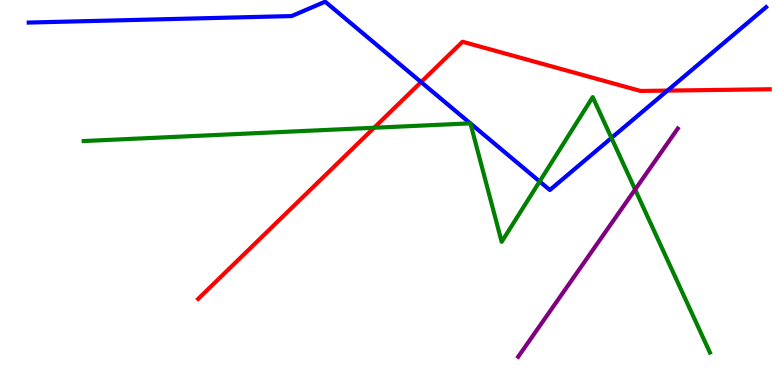[{'lines': ['blue', 'red'], 'intersections': [{'x': 5.43, 'y': 7.87}, {'x': 8.61, 'y': 7.65}]}, {'lines': ['green', 'red'], 'intersections': [{'x': 4.83, 'y': 6.68}]}, {'lines': ['purple', 'red'], 'intersections': []}, {'lines': ['blue', 'green'], 'intersections': [{'x': 6.07, 'y': 6.8}, {'x': 6.07, 'y': 6.79}, {'x': 6.96, 'y': 5.29}, {'x': 7.89, 'y': 6.42}]}, {'lines': ['blue', 'purple'], 'intersections': []}, {'lines': ['green', 'purple'], 'intersections': [{'x': 8.2, 'y': 5.08}]}]